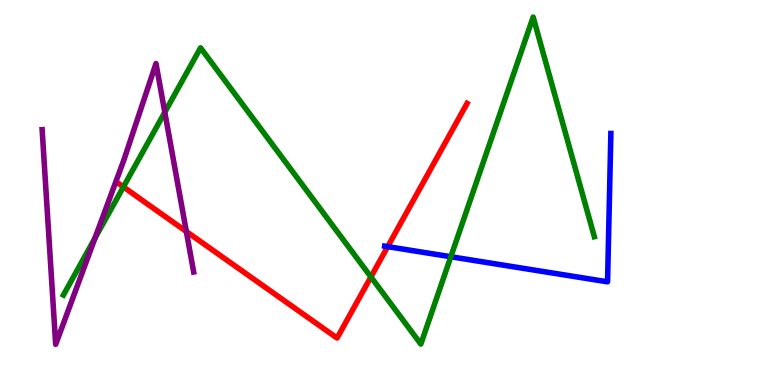[{'lines': ['blue', 'red'], 'intersections': [{'x': 5.0, 'y': 3.59}]}, {'lines': ['green', 'red'], 'intersections': [{'x': 1.59, 'y': 5.15}, {'x': 4.79, 'y': 2.81}]}, {'lines': ['purple', 'red'], 'intersections': [{'x': 2.4, 'y': 3.99}]}, {'lines': ['blue', 'green'], 'intersections': [{'x': 5.82, 'y': 3.33}]}, {'lines': ['blue', 'purple'], 'intersections': []}, {'lines': ['green', 'purple'], 'intersections': [{'x': 1.23, 'y': 3.82}, {'x': 2.13, 'y': 7.08}]}]